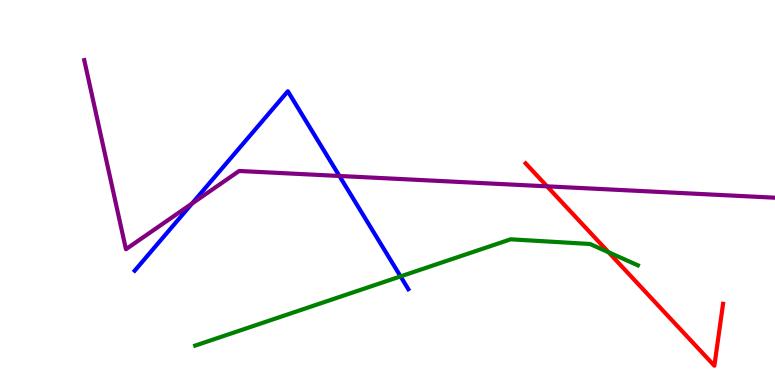[{'lines': ['blue', 'red'], 'intersections': []}, {'lines': ['green', 'red'], 'intersections': [{'x': 7.85, 'y': 3.45}]}, {'lines': ['purple', 'red'], 'intersections': [{'x': 7.06, 'y': 5.16}]}, {'lines': ['blue', 'green'], 'intersections': [{'x': 5.17, 'y': 2.82}]}, {'lines': ['blue', 'purple'], 'intersections': [{'x': 2.48, 'y': 4.71}, {'x': 4.38, 'y': 5.43}]}, {'lines': ['green', 'purple'], 'intersections': []}]